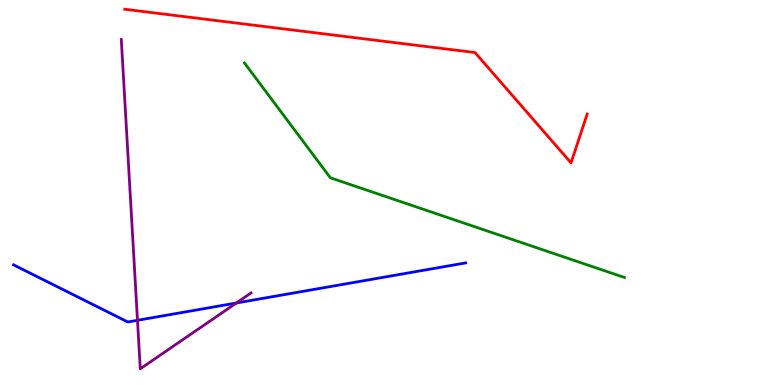[{'lines': ['blue', 'red'], 'intersections': []}, {'lines': ['green', 'red'], 'intersections': []}, {'lines': ['purple', 'red'], 'intersections': []}, {'lines': ['blue', 'green'], 'intersections': []}, {'lines': ['blue', 'purple'], 'intersections': [{'x': 1.77, 'y': 1.68}, {'x': 3.05, 'y': 2.13}]}, {'lines': ['green', 'purple'], 'intersections': []}]